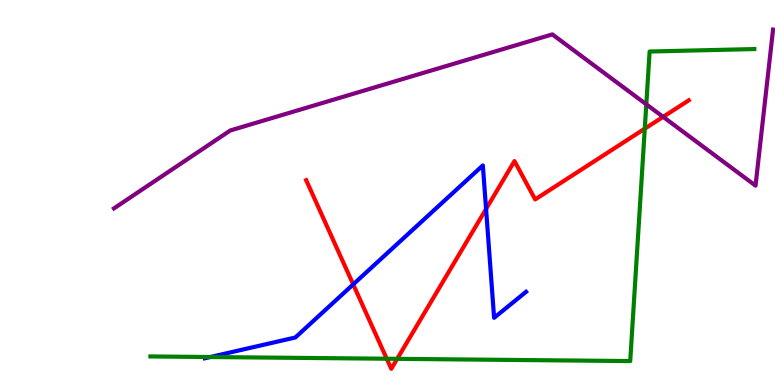[{'lines': ['blue', 'red'], 'intersections': [{'x': 4.56, 'y': 2.61}, {'x': 6.27, 'y': 4.57}]}, {'lines': ['green', 'red'], 'intersections': [{'x': 4.99, 'y': 0.682}, {'x': 5.13, 'y': 0.68}, {'x': 8.32, 'y': 6.66}]}, {'lines': ['purple', 'red'], 'intersections': [{'x': 8.56, 'y': 6.96}]}, {'lines': ['blue', 'green'], 'intersections': [{'x': 2.71, 'y': 0.727}]}, {'lines': ['blue', 'purple'], 'intersections': []}, {'lines': ['green', 'purple'], 'intersections': [{'x': 8.34, 'y': 7.29}]}]